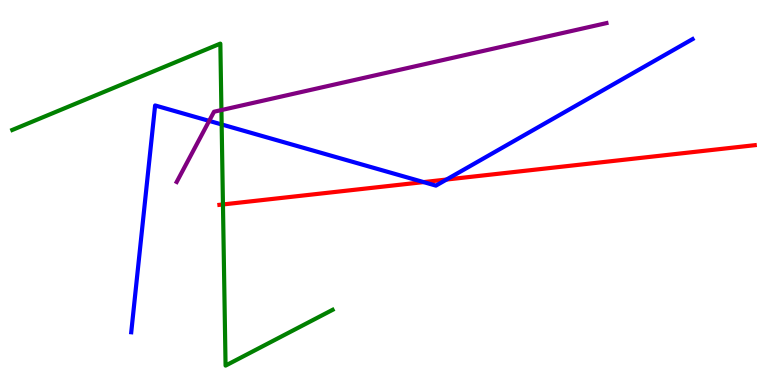[{'lines': ['blue', 'red'], 'intersections': [{'x': 5.47, 'y': 5.27}, {'x': 5.76, 'y': 5.34}]}, {'lines': ['green', 'red'], 'intersections': [{'x': 2.88, 'y': 4.69}]}, {'lines': ['purple', 'red'], 'intersections': []}, {'lines': ['blue', 'green'], 'intersections': [{'x': 2.86, 'y': 6.77}]}, {'lines': ['blue', 'purple'], 'intersections': [{'x': 2.7, 'y': 6.86}]}, {'lines': ['green', 'purple'], 'intersections': [{'x': 2.86, 'y': 7.14}]}]